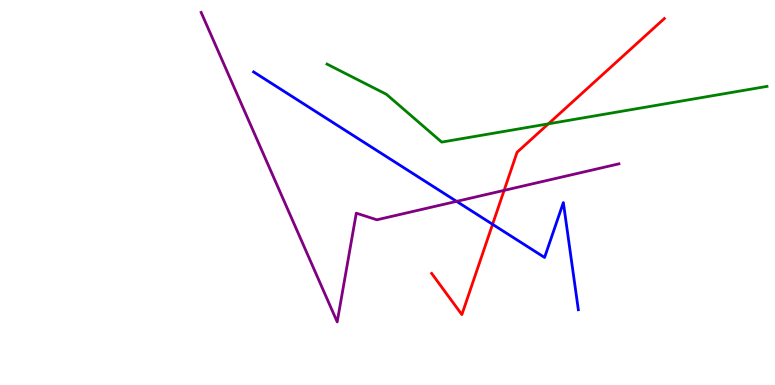[{'lines': ['blue', 'red'], 'intersections': [{'x': 6.36, 'y': 4.17}]}, {'lines': ['green', 'red'], 'intersections': [{'x': 7.08, 'y': 6.78}]}, {'lines': ['purple', 'red'], 'intersections': [{'x': 6.5, 'y': 5.06}]}, {'lines': ['blue', 'green'], 'intersections': []}, {'lines': ['blue', 'purple'], 'intersections': [{'x': 5.89, 'y': 4.77}]}, {'lines': ['green', 'purple'], 'intersections': []}]